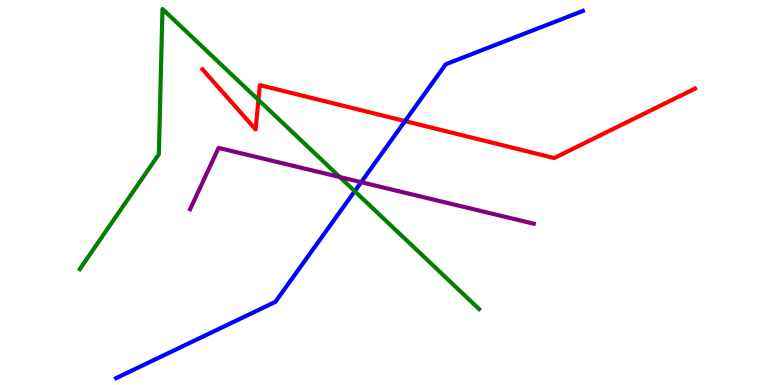[{'lines': ['blue', 'red'], 'intersections': [{'x': 5.23, 'y': 6.85}]}, {'lines': ['green', 'red'], 'intersections': [{'x': 3.33, 'y': 7.4}]}, {'lines': ['purple', 'red'], 'intersections': []}, {'lines': ['blue', 'green'], 'intersections': [{'x': 4.58, 'y': 5.03}]}, {'lines': ['blue', 'purple'], 'intersections': [{'x': 4.66, 'y': 5.27}]}, {'lines': ['green', 'purple'], 'intersections': [{'x': 4.38, 'y': 5.4}]}]